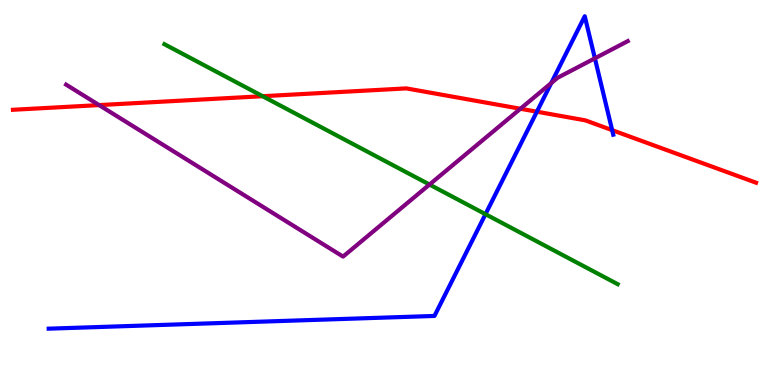[{'lines': ['blue', 'red'], 'intersections': [{'x': 6.93, 'y': 7.1}, {'x': 7.9, 'y': 6.62}]}, {'lines': ['green', 'red'], 'intersections': [{'x': 3.39, 'y': 7.5}]}, {'lines': ['purple', 'red'], 'intersections': [{'x': 1.28, 'y': 7.27}, {'x': 6.72, 'y': 7.17}]}, {'lines': ['blue', 'green'], 'intersections': [{'x': 6.26, 'y': 4.44}]}, {'lines': ['blue', 'purple'], 'intersections': [{'x': 7.11, 'y': 7.84}, {'x': 7.68, 'y': 8.49}]}, {'lines': ['green', 'purple'], 'intersections': [{'x': 5.54, 'y': 5.21}]}]